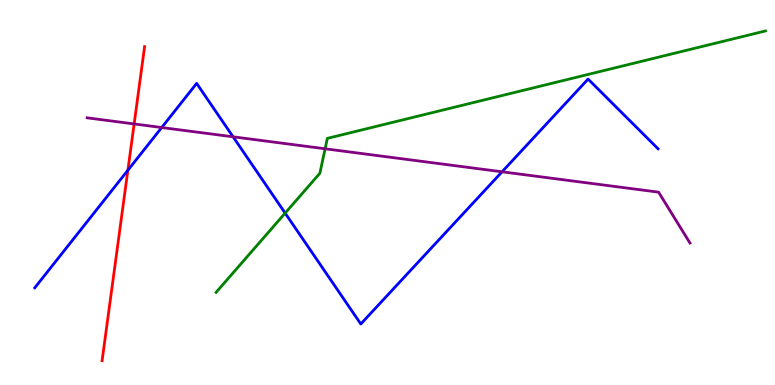[{'lines': ['blue', 'red'], 'intersections': [{'x': 1.65, 'y': 5.58}]}, {'lines': ['green', 'red'], 'intersections': []}, {'lines': ['purple', 'red'], 'intersections': [{'x': 1.73, 'y': 6.78}]}, {'lines': ['blue', 'green'], 'intersections': [{'x': 3.68, 'y': 4.46}]}, {'lines': ['blue', 'purple'], 'intersections': [{'x': 2.09, 'y': 6.69}, {'x': 3.01, 'y': 6.45}, {'x': 6.48, 'y': 5.54}]}, {'lines': ['green', 'purple'], 'intersections': [{'x': 4.19, 'y': 6.14}]}]